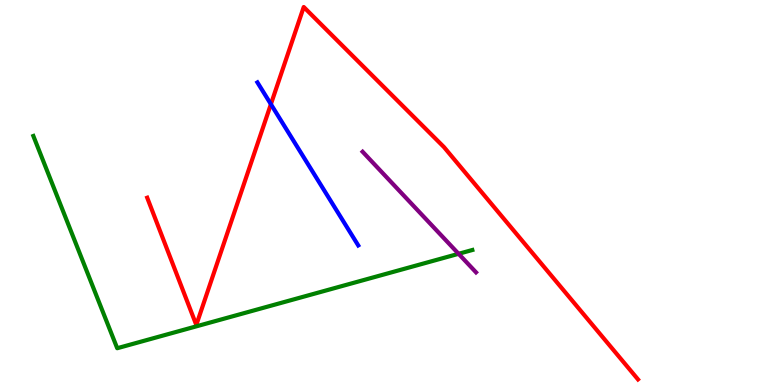[{'lines': ['blue', 'red'], 'intersections': [{'x': 3.5, 'y': 7.29}]}, {'lines': ['green', 'red'], 'intersections': []}, {'lines': ['purple', 'red'], 'intersections': []}, {'lines': ['blue', 'green'], 'intersections': []}, {'lines': ['blue', 'purple'], 'intersections': []}, {'lines': ['green', 'purple'], 'intersections': [{'x': 5.92, 'y': 3.41}]}]